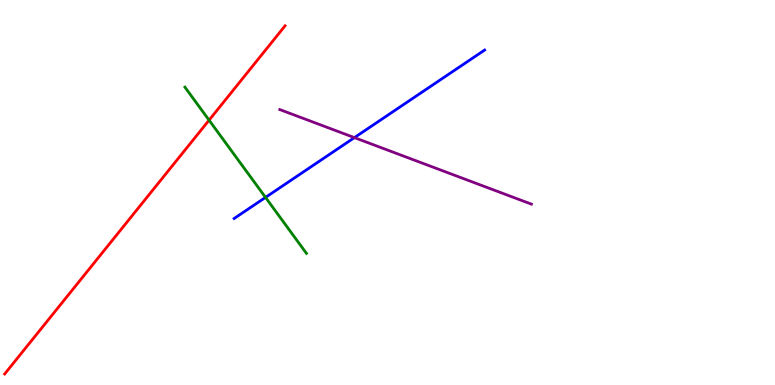[{'lines': ['blue', 'red'], 'intersections': []}, {'lines': ['green', 'red'], 'intersections': [{'x': 2.7, 'y': 6.88}]}, {'lines': ['purple', 'red'], 'intersections': []}, {'lines': ['blue', 'green'], 'intersections': [{'x': 3.43, 'y': 4.87}]}, {'lines': ['blue', 'purple'], 'intersections': [{'x': 4.57, 'y': 6.43}]}, {'lines': ['green', 'purple'], 'intersections': []}]